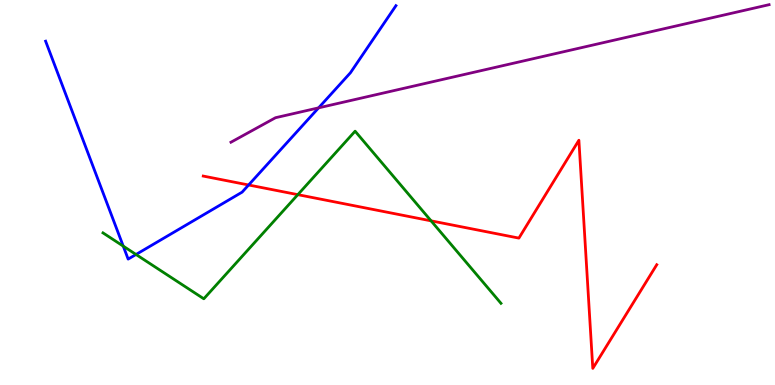[{'lines': ['blue', 'red'], 'intersections': [{'x': 3.21, 'y': 5.2}]}, {'lines': ['green', 'red'], 'intersections': [{'x': 3.84, 'y': 4.94}, {'x': 5.56, 'y': 4.26}]}, {'lines': ['purple', 'red'], 'intersections': []}, {'lines': ['blue', 'green'], 'intersections': [{'x': 1.59, 'y': 3.61}, {'x': 1.76, 'y': 3.39}]}, {'lines': ['blue', 'purple'], 'intersections': [{'x': 4.11, 'y': 7.2}]}, {'lines': ['green', 'purple'], 'intersections': []}]